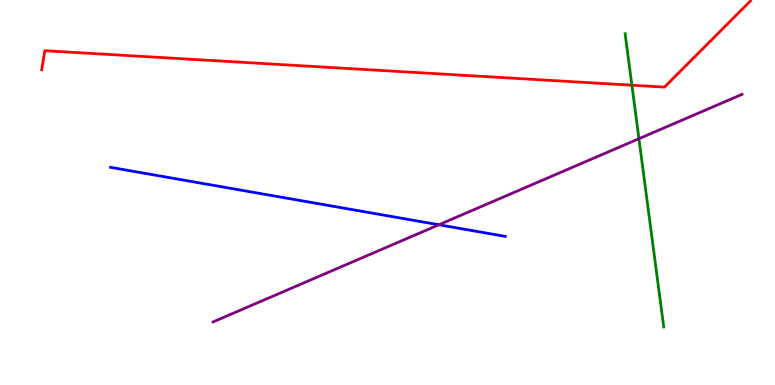[{'lines': ['blue', 'red'], 'intersections': []}, {'lines': ['green', 'red'], 'intersections': [{'x': 8.15, 'y': 7.79}]}, {'lines': ['purple', 'red'], 'intersections': []}, {'lines': ['blue', 'green'], 'intersections': []}, {'lines': ['blue', 'purple'], 'intersections': [{'x': 5.66, 'y': 4.16}]}, {'lines': ['green', 'purple'], 'intersections': [{'x': 8.24, 'y': 6.4}]}]